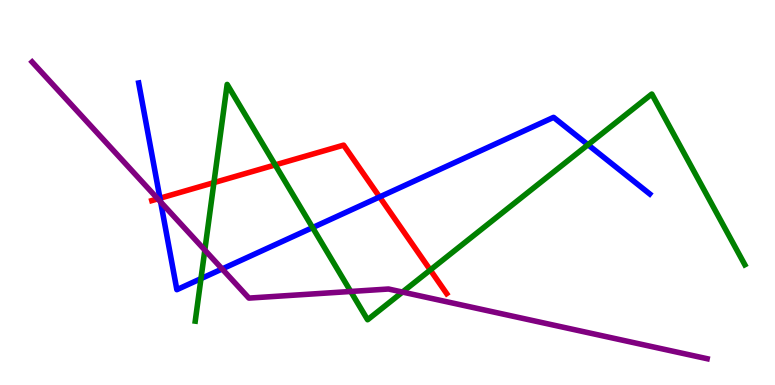[{'lines': ['blue', 'red'], 'intersections': [{'x': 2.06, 'y': 4.85}, {'x': 4.9, 'y': 4.88}]}, {'lines': ['green', 'red'], 'intersections': [{'x': 2.76, 'y': 5.26}, {'x': 3.55, 'y': 5.72}, {'x': 5.55, 'y': 2.99}]}, {'lines': ['purple', 'red'], 'intersections': [{'x': 2.04, 'y': 4.84}]}, {'lines': ['blue', 'green'], 'intersections': [{'x': 2.59, 'y': 2.76}, {'x': 4.03, 'y': 4.09}, {'x': 7.59, 'y': 6.24}]}, {'lines': ['blue', 'purple'], 'intersections': [{'x': 2.07, 'y': 4.75}, {'x': 2.87, 'y': 3.01}]}, {'lines': ['green', 'purple'], 'intersections': [{'x': 2.64, 'y': 3.5}, {'x': 4.53, 'y': 2.43}, {'x': 5.19, 'y': 2.41}]}]